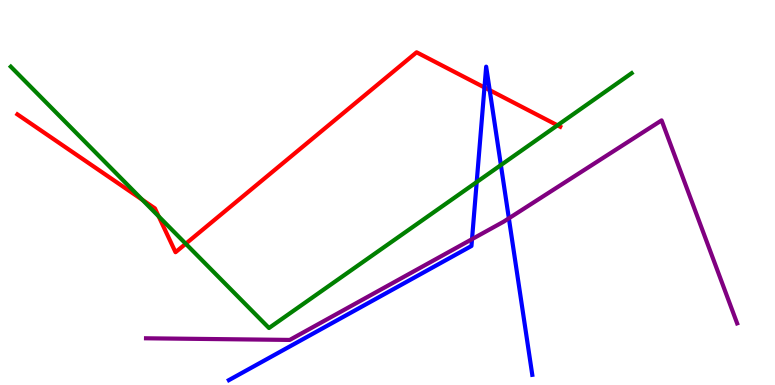[{'lines': ['blue', 'red'], 'intersections': [{'x': 6.25, 'y': 7.73}, {'x': 6.32, 'y': 7.66}]}, {'lines': ['green', 'red'], 'intersections': [{'x': 1.84, 'y': 4.81}, {'x': 2.05, 'y': 4.38}, {'x': 2.4, 'y': 3.67}, {'x': 7.19, 'y': 6.75}]}, {'lines': ['purple', 'red'], 'intersections': []}, {'lines': ['blue', 'green'], 'intersections': [{'x': 6.15, 'y': 5.27}, {'x': 6.46, 'y': 5.71}]}, {'lines': ['blue', 'purple'], 'intersections': [{'x': 6.09, 'y': 3.79}, {'x': 6.57, 'y': 4.33}]}, {'lines': ['green', 'purple'], 'intersections': []}]